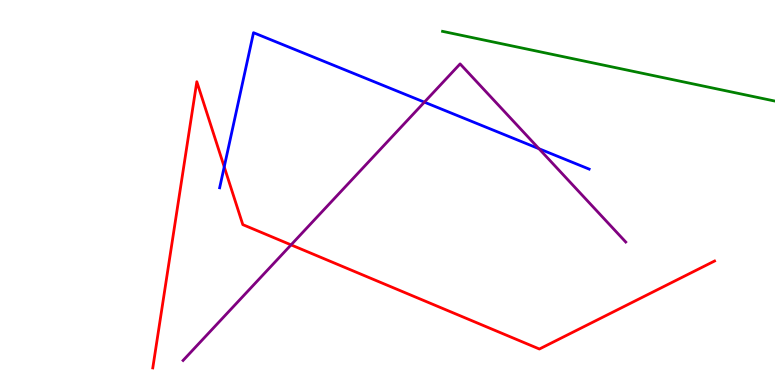[{'lines': ['blue', 'red'], 'intersections': [{'x': 2.89, 'y': 5.67}]}, {'lines': ['green', 'red'], 'intersections': []}, {'lines': ['purple', 'red'], 'intersections': [{'x': 3.76, 'y': 3.64}]}, {'lines': ['blue', 'green'], 'intersections': []}, {'lines': ['blue', 'purple'], 'intersections': [{'x': 5.48, 'y': 7.35}, {'x': 6.95, 'y': 6.14}]}, {'lines': ['green', 'purple'], 'intersections': []}]